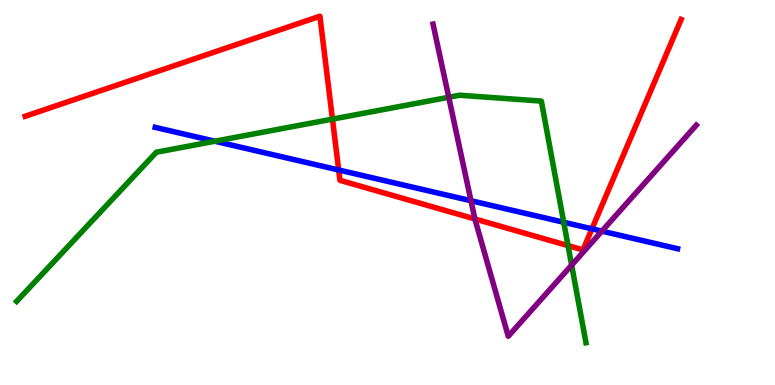[{'lines': ['blue', 'red'], 'intersections': [{'x': 4.37, 'y': 5.58}, {'x': 7.64, 'y': 4.06}]}, {'lines': ['green', 'red'], 'intersections': [{'x': 4.29, 'y': 6.91}, {'x': 7.33, 'y': 3.62}]}, {'lines': ['purple', 'red'], 'intersections': [{'x': 6.13, 'y': 4.31}]}, {'lines': ['blue', 'green'], 'intersections': [{'x': 2.77, 'y': 6.33}, {'x': 7.27, 'y': 4.23}]}, {'lines': ['blue', 'purple'], 'intersections': [{'x': 6.08, 'y': 4.79}, {'x': 7.77, 'y': 4.0}]}, {'lines': ['green', 'purple'], 'intersections': [{'x': 5.79, 'y': 7.47}, {'x': 7.38, 'y': 3.11}]}]